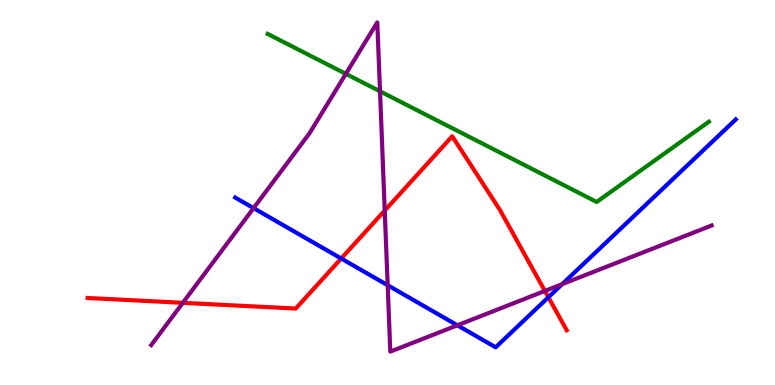[{'lines': ['blue', 'red'], 'intersections': [{'x': 4.4, 'y': 3.29}, {'x': 7.08, 'y': 2.28}]}, {'lines': ['green', 'red'], 'intersections': []}, {'lines': ['purple', 'red'], 'intersections': [{'x': 2.36, 'y': 2.13}, {'x': 4.96, 'y': 4.53}, {'x': 7.03, 'y': 2.44}]}, {'lines': ['blue', 'green'], 'intersections': []}, {'lines': ['blue', 'purple'], 'intersections': [{'x': 3.27, 'y': 4.59}, {'x': 5.0, 'y': 2.59}, {'x': 5.9, 'y': 1.55}, {'x': 7.25, 'y': 2.62}]}, {'lines': ['green', 'purple'], 'intersections': [{'x': 4.46, 'y': 8.08}, {'x': 4.9, 'y': 7.63}]}]